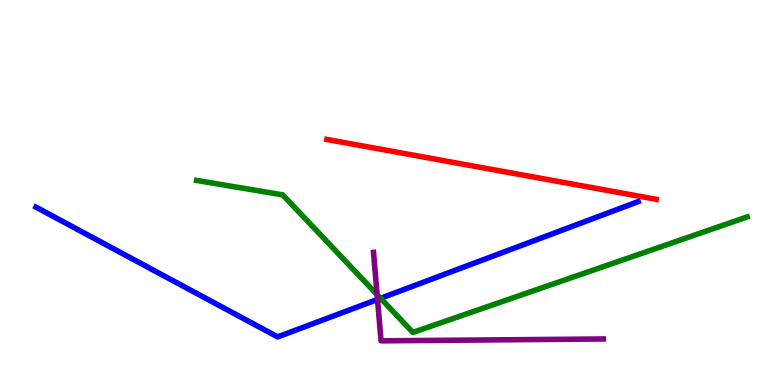[{'lines': ['blue', 'red'], 'intersections': []}, {'lines': ['green', 'red'], 'intersections': []}, {'lines': ['purple', 'red'], 'intersections': []}, {'lines': ['blue', 'green'], 'intersections': [{'x': 4.91, 'y': 2.25}]}, {'lines': ['blue', 'purple'], 'intersections': [{'x': 4.87, 'y': 2.22}]}, {'lines': ['green', 'purple'], 'intersections': [{'x': 4.87, 'y': 2.35}]}]